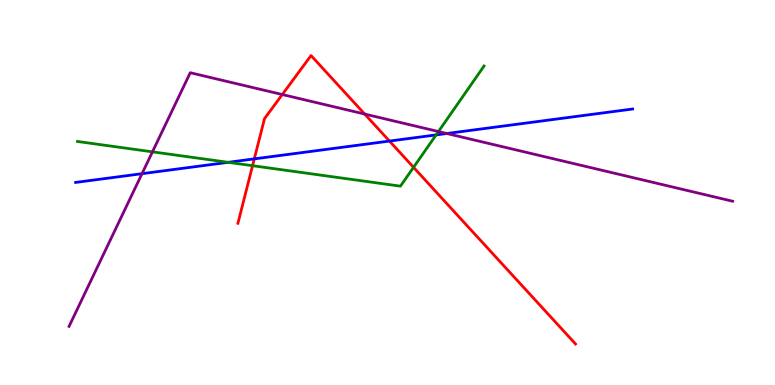[{'lines': ['blue', 'red'], 'intersections': [{'x': 3.28, 'y': 5.87}, {'x': 5.03, 'y': 6.34}]}, {'lines': ['green', 'red'], 'intersections': [{'x': 3.26, 'y': 5.7}, {'x': 5.34, 'y': 5.65}]}, {'lines': ['purple', 'red'], 'intersections': [{'x': 3.64, 'y': 7.54}, {'x': 4.71, 'y': 7.04}]}, {'lines': ['blue', 'green'], 'intersections': [{'x': 2.94, 'y': 5.78}, {'x': 5.63, 'y': 6.5}]}, {'lines': ['blue', 'purple'], 'intersections': [{'x': 1.83, 'y': 5.49}, {'x': 5.77, 'y': 6.53}]}, {'lines': ['green', 'purple'], 'intersections': [{'x': 1.97, 'y': 6.06}, {'x': 5.66, 'y': 6.58}]}]